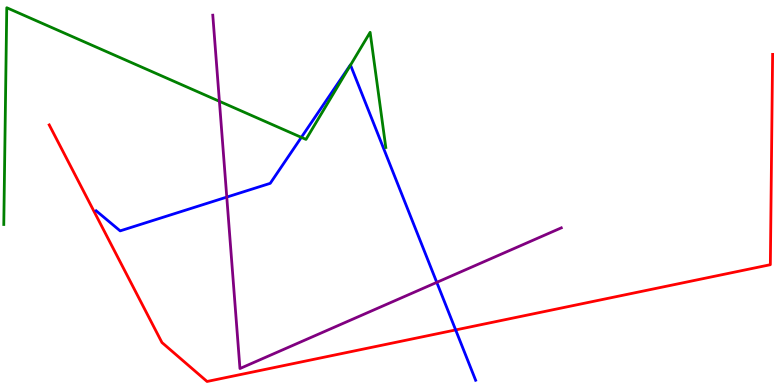[{'lines': ['blue', 'red'], 'intersections': [{'x': 5.88, 'y': 1.43}]}, {'lines': ['green', 'red'], 'intersections': []}, {'lines': ['purple', 'red'], 'intersections': []}, {'lines': ['blue', 'green'], 'intersections': [{'x': 3.89, 'y': 6.43}, {'x': 4.52, 'y': 8.31}]}, {'lines': ['blue', 'purple'], 'intersections': [{'x': 2.93, 'y': 4.88}, {'x': 5.64, 'y': 2.67}]}, {'lines': ['green', 'purple'], 'intersections': [{'x': 2.83, 'y': 7.37}]}]